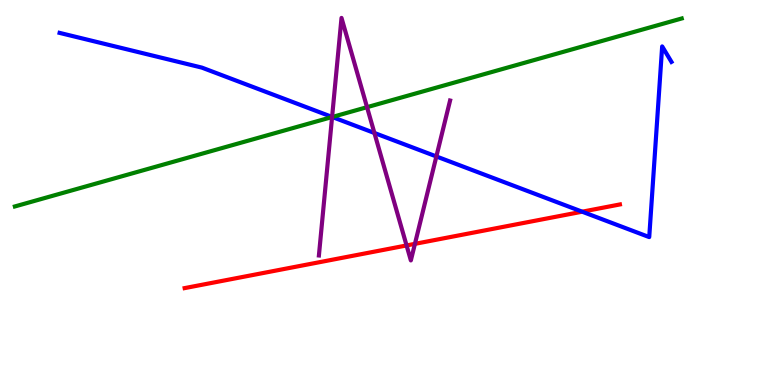[{'lines': ['blue', 'red'], 'intersections': [{'x': 7.51, 'y': 4.5}]}, {'lines': ['green', 'red'], 'intersections': []}, {'lines': ['purple', 'red'], 'intersections': [{'x': 5.25, 'y': 3.62}, {'x': 5.35, 'y': 3.67}]}, {'lines': ['blue', 'green'], 'intersections': [{'x': 4.29, 'y': 6.96}]}, {'lines': ['blue', 'purple'], 'intersections': [{'x': 4.29, 'y': 6.96}, {'x': 4.83, 'y': 6.55}, {'x': 5.63, 'y': 5.94}]}, {'lines': ['green', 'purple'], 'intersections': [{'x': 4.28, 'y': 6.96}, {'x': 4.74, 'y': 7.22}]}]